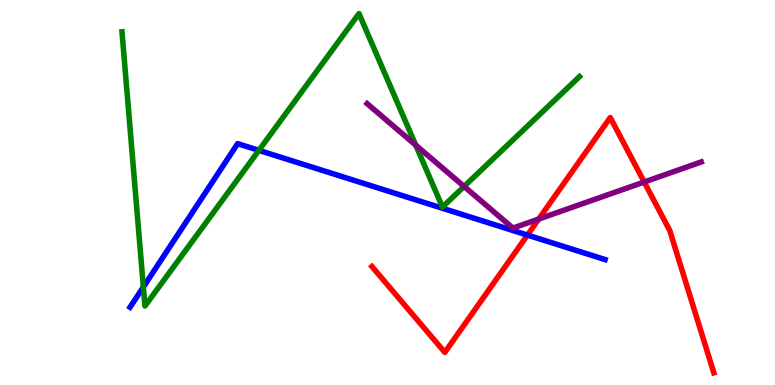[{'lines': ['blue', 'red'], 'intersections': [{'x': 6.81, 'y': 3.89}]}, {'lines': ['green', 'red'], 'intersections': []}, {'lines': ['purple', 'red'], 'intersections': [{'x': 6.95, 'y': 4.31}, {'x': 8.31, 'y': 5.27}]}, {'lines': ['blue', 'green'], 'intersections': [{'x': 1.85, 'y': 2.55}, {'x': 3.34, 'y': 6.09}]}, {'lines': ['blue', 'purple'], 'intersections': []}, {'lines': ['green', 'purple'], 'intersections': [{'x': 5.36, 'y': 6.23}, {'x': 5.99, 'y': 5.16}]}]